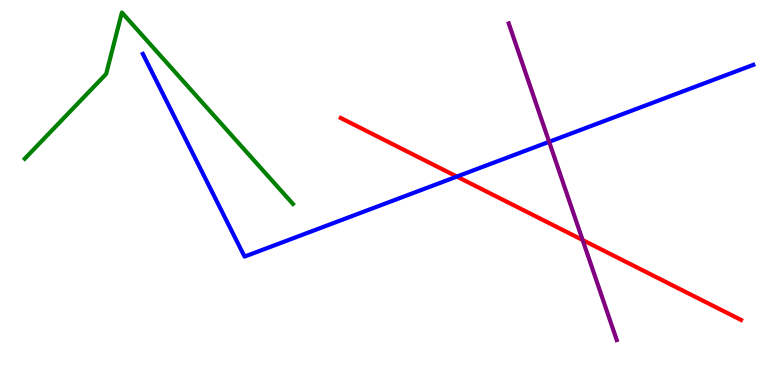[{'lines': ['blue', 'red'], 'intersections': [{'x': 5.9, 'y': 5.41}]}, {'lines': ['green', 'red'], 'intersections': []}, {'lines': ['purple', 'red'], 'intersections': [{'x': 7.52, 'y': 3.77}]}, {'lines': ['blue', 'green'], 'intersections': []}, {'lines': ['blue', 'purple'], 'intersections': [{'x': 7.09, 'y': 6.32}]}, {'lines': ['green', 'purple'], 'intersections': []}]